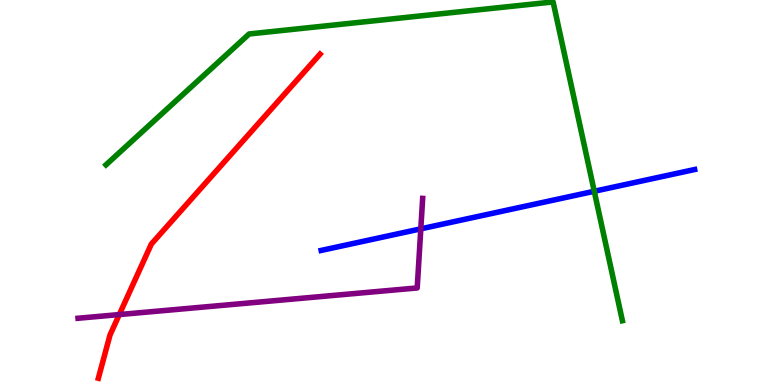[{'lines': ['blue', 'red'], 'intersections': []}, {'lines': ['green', 'red'], 'intersections': []}, {'lines': ['purple', 'red'], 'intersections': [{'x': 1.54, 'y': 1.83}]}, {'lines': ['blue', 'green'], 'intersections': [{'x': 7.67, 'y': 5.03}]}, {'lines': ['blue', 'purple'], 'intersections': [{'x': 5.43, 'y': 4.06}]}, {'lines': ['green', 'purple'], 'intersections': []}]